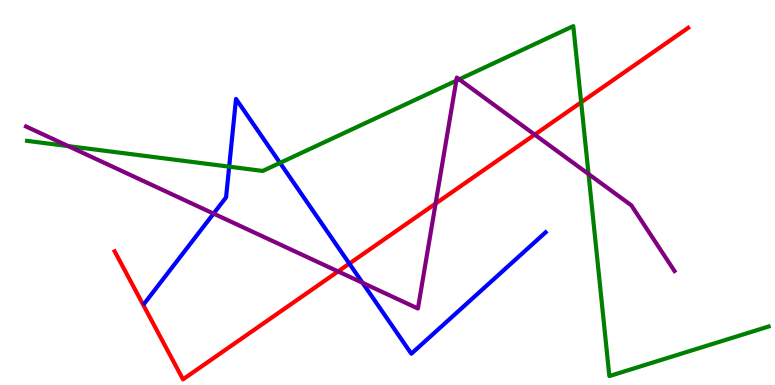[{'lines': ['blue', 'red'], 'intersections': [{'x': 4.51, 'y': 3.15}]}, {'lines': ['green', 'red'], 'intersections': [{'x': 7.5, 'y': 7.34}]}, {'lines': ['purple', 'red'], 'intersections': [{'x': 4.36, 'y': 2.95}, {'x': 5.62, 'y': 4.71}, {'x': 6.9, 'y': 6.5}]}, {'lines': ['blue', 'green'], 'intersections': [{'x': 2.96, 'y': 5.67}, {'x': 3.61, 'y': 5.77}]}, {'lines': ['blue', 'purple'], 'intersections': [{'x': 2.76, 'y': 4.45}, {'x': 4.68, 'y': 2.65}]}, {'lines': ['green', 'purple'], 'intersections': [{'x': 0.881, 'y': 6.2}, {'x': 5.89, 'y': 7.9}, {'x': 5.92, 'y': 7.94}, {'x': 7.59, 'y': 5.48}]}]